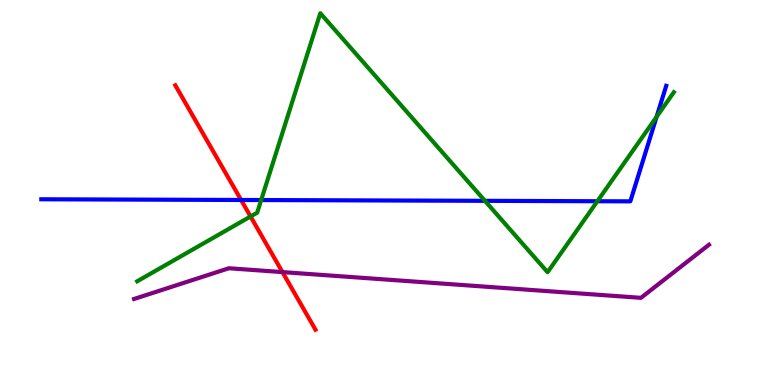[{'lines': ['blue', 'red'], 'intersections': [{'x': 3.11, 'y': 4.81}]}, {'lines': ['green', 'red'], 'intersections': [{'x': 3.23, 'y': 4.38}]}, {'lines': ['purple', 'red'], 'intersections': [{'x': 3.64, 'y': 2.93}]}, {'lines': ['blue', 'green'], 'intersections': [{'x': 3.37, 'y': 4.8}, {'x': 6.26, 'y': 4.78}, {'x': 7.71, 'y': 4.77}, {'x': 8.47, 'y': 6.97}]}, {'lines': ['blue', 'purple'], 'intersections': []}, {'lines': ['green', 'purple'], 'intersections': []}]